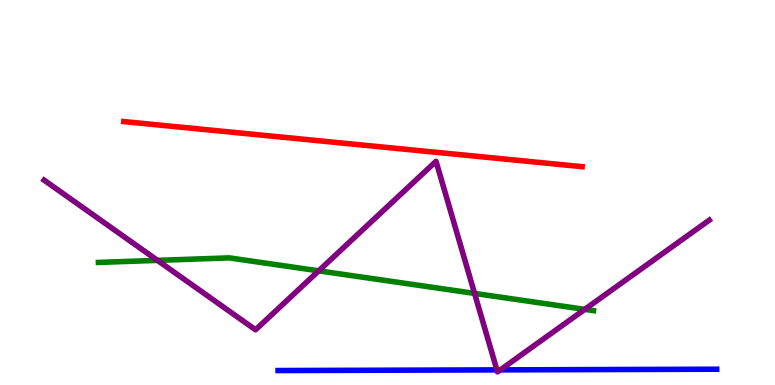[{'lines': ['blue', 'red'], 'intersections': []}, {'lines': ['green', 'red'], 'intersections': []}, {'lines': ['purple', 'red'], 'intersections': []}, {'lines': ['blue', 'green'], 'intersections': []}, {'lines': ['blue', 'purple'], 'intersections': [{'x': 6.41, 'y': 0.393}, {'x': 6.46, 'y': 0.393}]}, {'lines': ['green', 'purple'], 'intersections': [{'x': 2.03, 'y': 3.24}, {'x': 4.11, 'y': 2.97}, {'x': 6.12, 'y': 2.38}, {'x': 7.55, 'y': 1.96}]}]